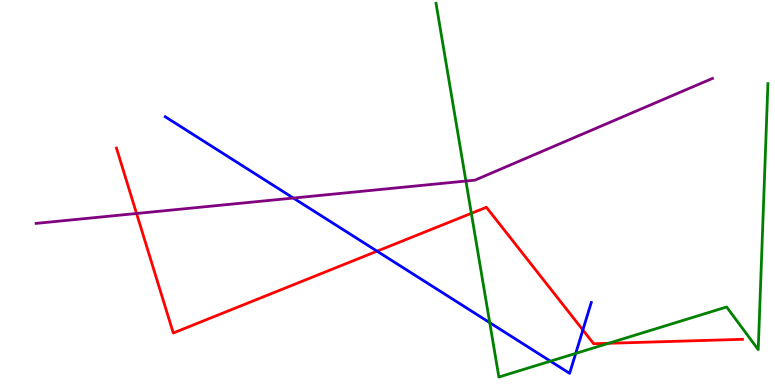[{'lines': ['blue', 'red'], 'intersections': [{'x': 4.87, 'y': 3.48}, {'x': 7.52, 'y': 1.43}]}, {'lines': ['green', 'red'], 'intersections': [{'x': 6.08, 'y': 4.46}, {'x': 7.85, 'y': 1.08}]}, {'lines': ['purple', 'red'], 'intersections': [{'x': 1.76, 'y': 4.45}]}, {'lines': ['blue', 'green'], 'intersections': [{'x': 6.32, 'y': 1.62}, {'x': 7.1, 'y': 0.619}, {'x': 7.43, 'y': 0.821}]}, {'lines': ['blue', 'purple'], 'intersections': [{'x': 3.79, 'y': 4.86}]}, {'lines': ['green', 'purple'], 'intersections': [{'x': 6.01, 'y': 5.3}]}]